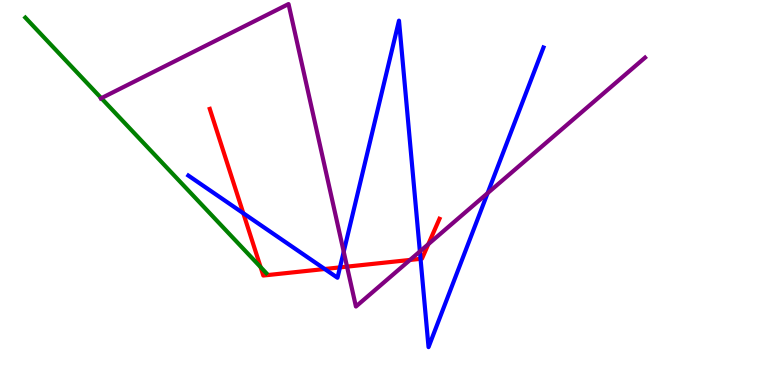[{'lines': ['blue', 'red'], 'intersections': [{'x': 3.14, 'y': 4.46}, {'x': 4.19, 'y': 3.01}, {'x': 4.39, 'y': 3.05}, {'x': 5.43, 'y': 3.28}]}, {'lines': ['green', 'red'], 'intersections': [{'x': 3.36, 'y': 3.06}]}, {'lines': ['purple', 'red'], 'intersections': [{'x': 4.48, 'y': 3.07}, {'x': 5.29, 'y': 3.25}, {'x': 5.53, 'y': 3.66}]}, {'lines': ['blue', 'green'], 'intersections': []}, {'lines': ['blue', 'purple'], 'intersections': [{'x': 4.44, 'y': 3.46}, {'x': 5.42, 'y': 3.47}, {'x': 6.29, 'y': 4.98}]}, {'lines': ['green', 'purple'], 'intersections': [{'x': 1.31, 'y': 7.45}]}]